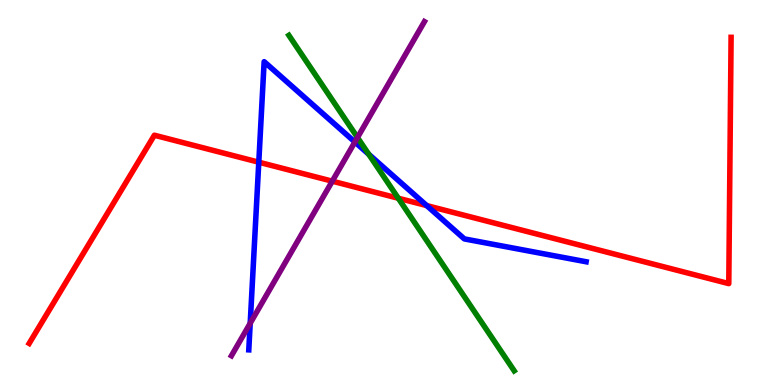[{'lines': ['blue', 'red'], 'intersections': [{'x': 3.34, 'y': 5.79}, {'x': 5.51, 'y': 4.66}]}, {'lines': ['green', 'red'], 'intersections': [{'x': 5.14, 'y': 4.85}]}, {'lines': ['purple', 'red'], 'intersections': [{'x': 4.29, 'y': 5.29}]}, {'lines': ['blue', 'green'], 'intersections': [{'x': 4.76, 'y': 5.99}]}, {'lines': ['blue', 'purple'], 'intersections': [{'x': 3.23, 'y': 1.6}, {'x': 4.58, 'y': 6.31}]}, {'lines': ['green', 'purple'], 'intersections': [{'x': 4.61, 'y': 6.43}]}]